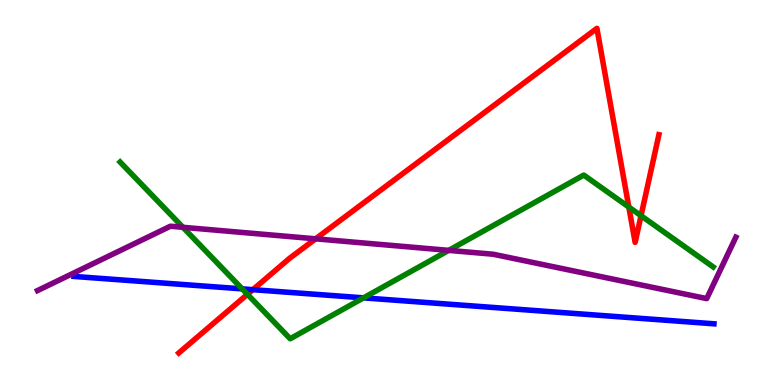[{'lines': ['blue', 'red'], 'intersections': [{'x': 3.26, 'y': 2.48}]}, {'lines': ['green', 'red'], 'intersections': [{'x': 3.19, 'y': 2.36}, {'x': 8.11, 'y': 4.62}, {'x': 8.27, 'y': 4.4}]}, {'lines': ['purple', 'red'], 'intersections': [{'x': 4.07, 'y': 3.8}]}, {'lines': ['blue', 'green'], 'intersections': [{'x': 3.13, 'y': 2.5}, {'x': 4.69, 'y': 2.26}]}, {'lines': ['blue', 'purple'], 'intersections': []}, {'lines': ['green', 'purple'], 'intersections': [{'x': 2.36, 'y': 4.1}, {'x': 5.79, 'y': 3.5}]}]